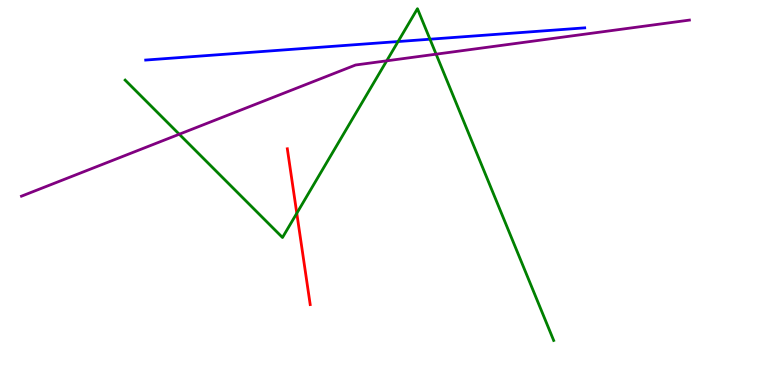[{'lines': ['blue', 'red'], 'intersections': []}, {'lines': ['green', 'red'], 'intersections': [{'x': 3.83, 'y': 4.46}]}, {'lines': ['purple', 'red'], 'intersections': []}, {'lines': ['blue', 'green'], 'intersections': [{'x': 5.14, 'y': 8.92}, {'x': 5.55, 'y': 8.98}]}, {'lines': ['blue', 'purple'], 'intersections': []}, {'lines': ['green', 'purple'], 'intersections': [{'x': 2.31, 'y': 6.51}, {'x': 4.99, 'y': 8.42}, {'x': 5.63, 'y': 8.59}]}]